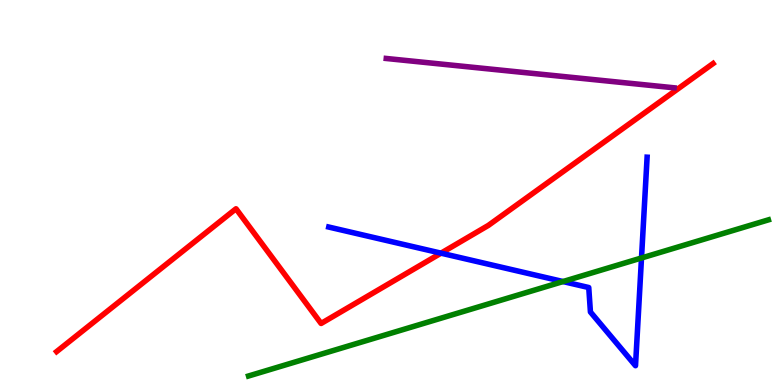[{'lines': ['blue', 'red'], 'intersections': [{'x': 5.69, 'y': 3.42}]}, {'lines': ['green', 'red'], 'intersections': []}, {'lines': ['purple', 'red'], 'intersections': []}, {'lines': ['blue', 'green'], 'intersections': [{'x': 7.26, 'y': 2.69}, {'x': 8.28, 'y': 3.3}]}, {'lines': ['blue', 'purple'], 'intersections': []}, {'lines': ['green', 'purple'], 'intersections': []}]